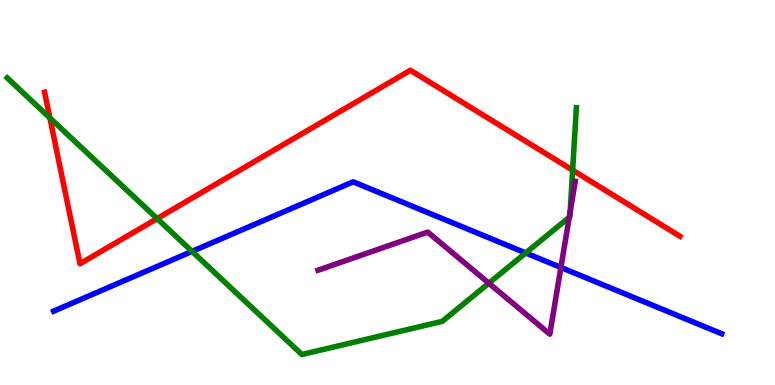[{'lines': ['blue', 'red'], 'intersections': []}, {'lines': ['green', 'red'], 'intersections': [{'x': 0.644, 'y': 6.94}, {'x': 2.03, 'y': 4.32}, {'x': 7.39, 'y': 5.58}]}, {'lines': ['purple', 'red'], 'intersections': []}, {'lines': ['blue', 'green'], 'intersections': [{'x': 2.48, 'y': 3.47}, {'x': 6.78, 'y': 3.43}]}, {'lines': ['blue', 'purple'], 'intersections': [{'x': 7.24, 'y': 3.05}]}, {'lines': ['green', 'purple'], 'intersections': [{'x': 6.31, 'y': 2.64}, {'x': 7.35, 'y': 4.36}, {'x': 7.36, 'y': 4.5}]}]